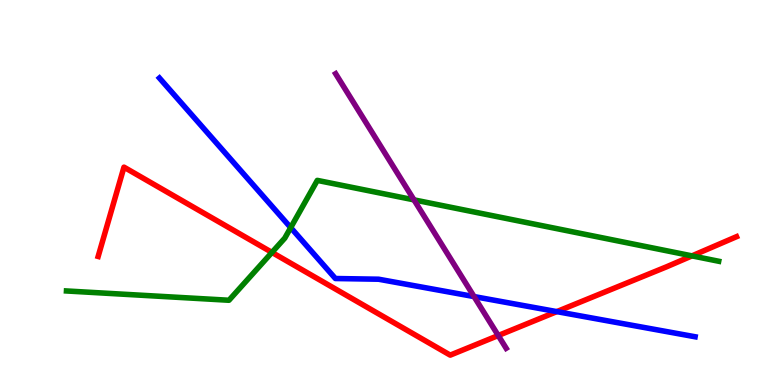[{'lines': ['blue', 'red'], 'intersections': [{'x': 7.18, 'y': 1.91}]}, {'lines': ['green', 'red'], 'intersections': [{'x': 3.51, 'y': 3.44}, {'x': 8.93, 'y': 3.35}]}, {'lines': ['purple', 'red'], 'intersections': [{'x': 6.43, 'y': 1.29}]}, {'lines': ['blue', 'green'], 'intersections': [{'x': 3.75, 'y': 4.09}]}, {'lines': ['blue', 'purple'], 'intersections': [{'x': 6.12, 'y': 2.3}]}, {'lines': ['green', 'purple'], 'intersections': [{'x': 5.34, 'y': 4.81}]}]